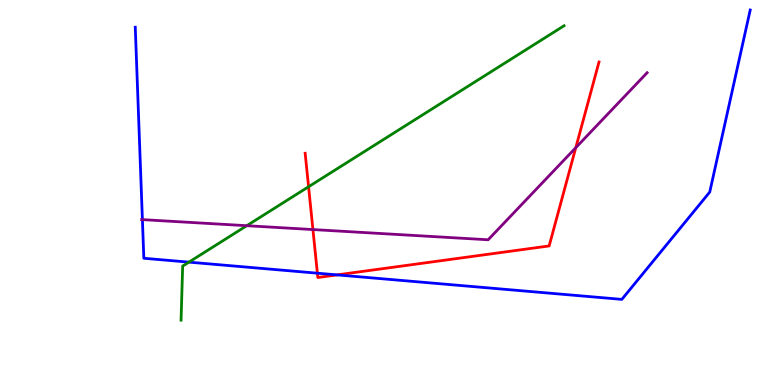[{'lines': ['blue', 'red'], 'intersections': [{'x': 4.1, 'y': 2.9}, {'x': 4.35, 'y': 2.86}]}, {'lines': ['green', 'red'], 'intersections': [{'x': 3.98, 'y': 5.15}]}, {'lines': ['purple', 'red'], 'intersections': [{'x': 4.04, 'y': 4.04}, {'x': 7.43, 'y': 6.16}]}, {'lines': ['blue', 'green'], 'intersections': [{'x': 2.44, 'y': 3.19}]}, {'lines': ['blue', 'purple'], 'intersections': [{'x': 1.84, 'y': 4.3}]}, {'lines': ['green', 'purple'], 'intersections': [{'x': 3.18, 'y': 4.14}]}]